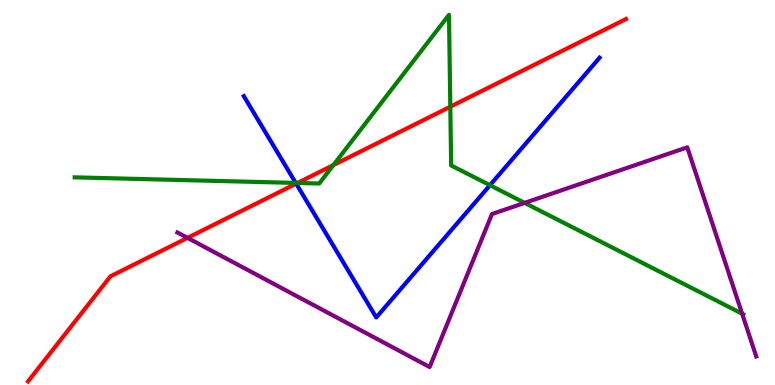[{'lines': ['blue', 'red'], 'intersections': [{'x': 3.82, 'y': 5.23}]}, {'lines': ['green', 'red'], 'intersections': [{'x': 3.84, 'y': 5.25}, {'x': 4.3, 'y': 5.71}, {'x': 5.81, 'y': 7.23}]}, {'lines': ['purple', 'red'], 'intersections': [{'x': 2.42, 'y': 3.82}]}, {'lines': ['blue', 'green'], 'intersections': [{'x': 3.82, 'y': 5.25}, {'x': 6.32, 'y': 5.19}]}, {'lines': ['blue', 'purple'], 'intersections': []}, {'lines': ['green', 'purple'], 'intersections': [{'x': 6.77, 'y': 4.73}, {'x': 9.58, 'y': 1.85}]}]